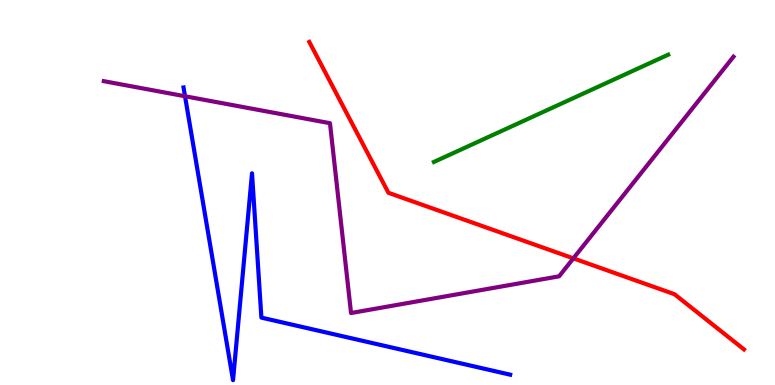[{'lines': ['blue', 'red'], 'intersections': []}, {'lines': ['green', 'red'], 'intersections': []}, {'lines': ['purple', 'red'], 'intersections': [{'x': 7.4, 'y': 3.29}]}, {'lines': ['blue', 'green'], 'intersections': []}, {'lines': ['blue', 'purple'], 'intersections': [{'x': 2.39, 'y': 7.5}]}, {'lines': ['green', 'purple'], 'intersections': []}]